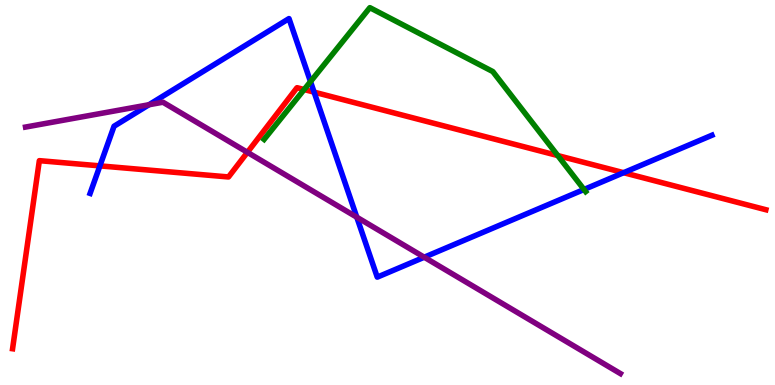[{'lines': ['blue', 'red'], 'intersections': [{'x': 1.29, 'y': 5.69}, {'x': 4.05, 'y': 7.61}, {'x': 8.05, 'y': 5.51}]}, {'lines': ['green', 'red'], 'intersections': [{'x': 3.92, 'y': 7.67}, {'x': 7.2, 'y': 5.96}]}, {'lines': ['purple', 'red'], 'intersections': [{'x': 3.19, 'y': 6.04}]}, {'lines': ['blue', 'green'], 'intersections': [{'x': 4.01, 'y': 7.88}, {'x': 7.54, 'y': 5.08}]}, {'lines': ['blue', 'purple'], 'intersections': [{'x': 1.92, 'y': 7.28}, {'x': 4.6, 'y': 4.36}, {'x': 5.47, 'y': 3.32}]}, {'lines': ['green', 'purple'], 'intersections': []}]